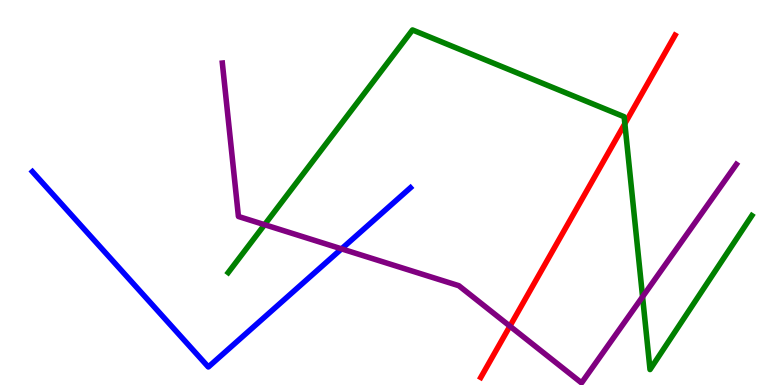[{'lines': ['blue', 'red'], 'intersections': []}, {'lines': ['green', 'red'], 'intersections': [{'x': 8.06, 'y': 6.79}]}, {'lines': ['purple', 'red'], 'intersections': [{'x': 6.58, 'y': 1.53}]}, {'lines': ['blue', 'green'], 'intersections': []}, {'lines': ['blue', 'purple'], 'intersections': [{'x': 4.41, 'y': 3.54}]}, {'lines': ['green', 'purple'], 'intersections': [{'x': 3.41, 'y': 4.16}, {'x': 8.29, 'y': 2.29}]}]